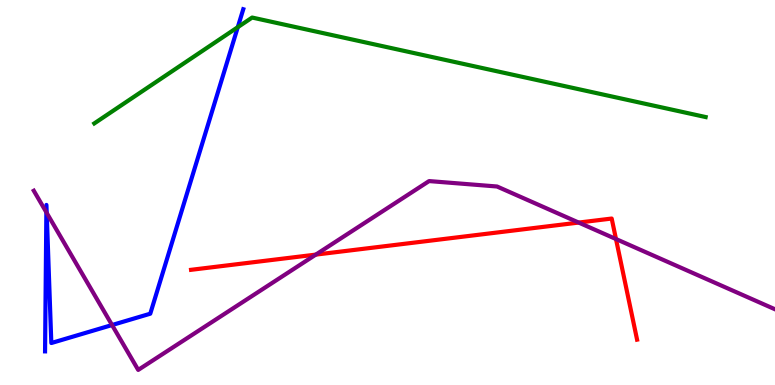[{'lines': ['blue', 'red'], 'intersections': []}, {'lines': ['green', 'red'], 'intersections': []}, {'lines': ['purple', 'red'], 'intersections': [{'x': 4.08, 'y': 3.39}, {'x': 7.47, 'y': 4.22}, {'x': 7.95, 'y': 3.79}]}, {'lines': ['blue', 'green'], 'intersections': [{'x': 3.07, 'y': 9.29}]}, {'lines': ['blue', 'purple'], 'intersections': [{'x': 0.598, 'y': 4.49}, {'x': 0.603, 'y': 4.47}, {'x': 1.45, 'y': 1.56}]}, {'lines': ['green', 'purple'], 'intersections': []}]